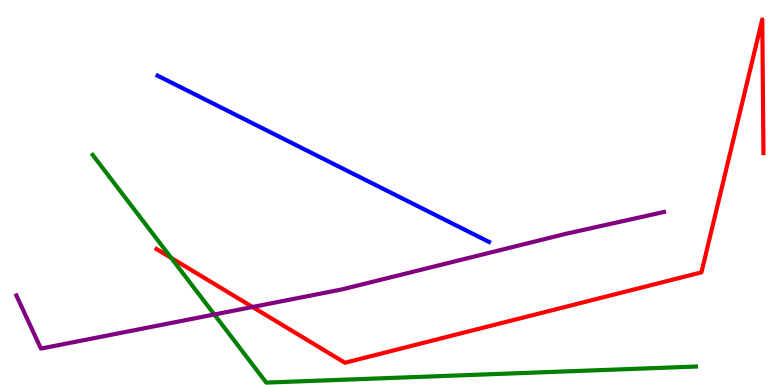[{'lines': ['blue', 'red'], 'intersections': []}, {'lines': ['green', 'red'], 'intersections': [{'x': 2.21, 'y': 3.3}]}, {'lines': ['purple', 'red'], 'intersections': [{'x': 3.26, 'y': 2.03}]}, {'lines': ['blue', 'green'], 'intersections': []}, {'lines': ['blue', 'purple'], 'intersections': []}, {'lines': ['green', 'purple'], 'intersections': [{'x': 2.77, 'y': 1.83}]}]